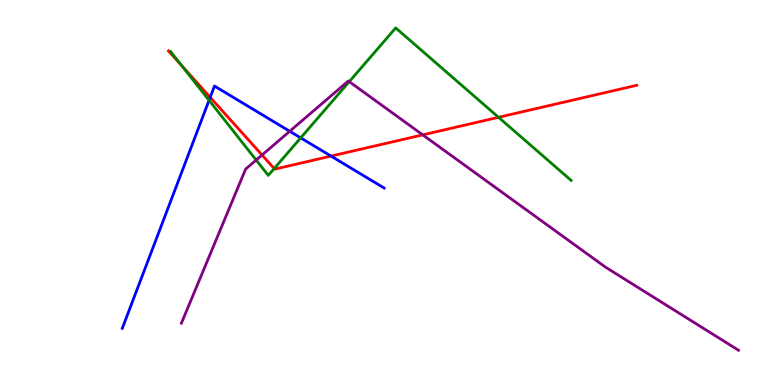[{'lines': ['blue', 'red'], 'intersections': [{'x': 2.71, 'y': 7.47}, {'x': 4.27, 'y': 5.95}]}, {'lines': ['green', 'red'], 'intersections': [{'x': 2.34, 'y': 8.3}, {'x': 3.54, 'y': 5.62}, {'x': 6.43, 'y': 6.95}]}, {'lines': ['purple', 'red'], 'intersections': [{'x': 3.38, 'y': 5.97}, {'x': 5.45, 'y': 6.5}]}, {'lines': ['blue', 'green'], 'intersections': [{'x': 2.7, 'y': 7.39}, {'x': 3.88, 'y': 6.42}]}, {'lines': ['blue', 'purple'], 'intersections': [{'x': 3.74, 'y': 6.59}]}, {'lines': ['green', 'purple'], 'intersections': [{'x': 3.31, 'y': 5.84}, {'x': 4.51, 'y': 7.88}]}]